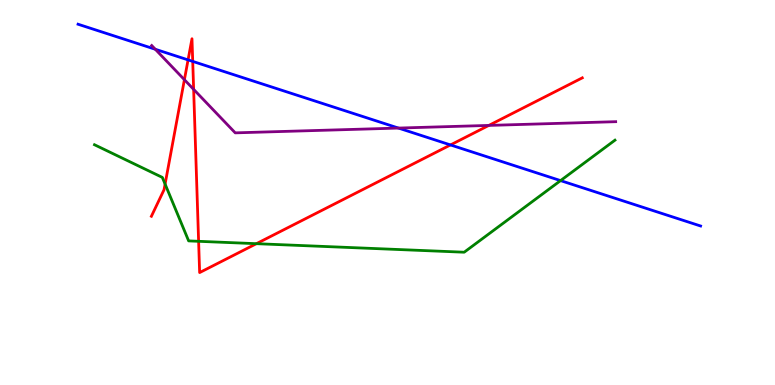[{'lines': ['blue', 'red'], 'intersections': [{'x': 2.43, 'y': 8.44}, {'x': 2.49, 'y': 8.41}, {'x': 5.81, 'y': 6.24}]}, {'lines': ['green', 'red'], 'intersections': [{'x': 2.13, 'y': 5.22}, {'x': 2.56, 'y': 3.73}, {'x': 3.31, 'y': 3.67}]}, {'lines': ['purple', 'red'], 'intersections': [{'x': 2.38, 'y': 7.93}, {'x': 2.5, 'y': 7.68}, {'x': 6.31, 'y': 6.74}]}, {'lines': ['blue', 'green'], 'intersections': [{'x': 7.23, 'y': 5.31}]}, {'lines': ['blue', 'purple'], 'intersections': [{'x': 2.0, 'y': 8.72}, {'x': 5.14, 'y': 6.67}]}, {'lines': ['green', 'purple'], 'intersections': []}]